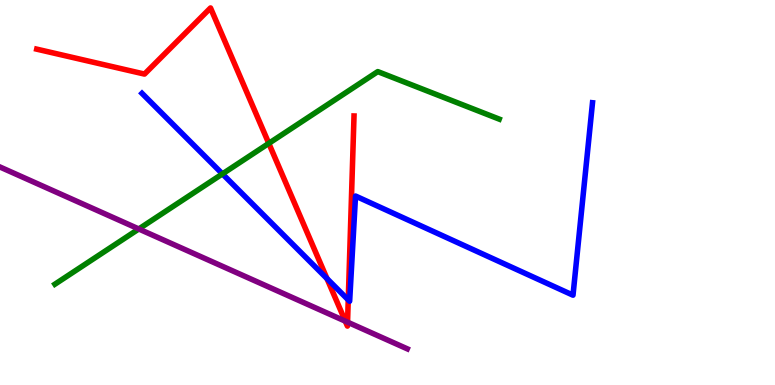[{'lines': ['blue', 'red'], 'intersections': [{'x': 4.22, 'y': 2.76}, {'x': 4.49, 'y': 2.21}]}, {'lines': ['green', 'red'], 'intersections': [{'x': 3.47, 'y': 6.28}]}, {'lines': ['purple', 'red'], 'intersections': [{'x': 4.46, 'y': 1.66}, {'x': 4.48, 'y': 1.63}]}, {'lines': ['blue', 'green'], 'intersections': [{'x': 2.87, 'y': 5.48}]}, {'lines': ['blue', 'purple'], 'intersections': []}, {'lines': ['green', 'purple'], 'intersections': [{'x': 1.79, 'y': 4.05}]}]